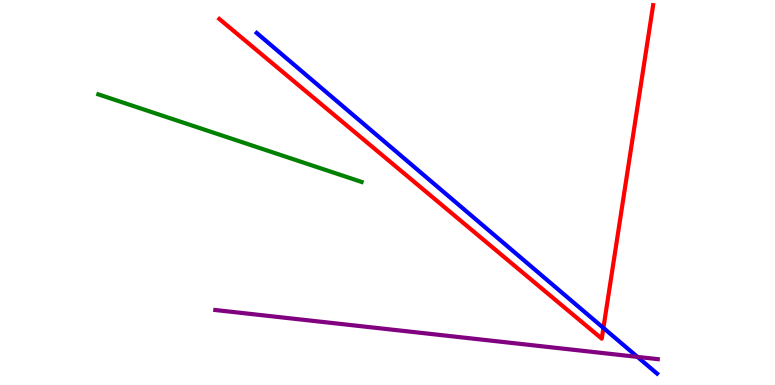[{'lines': ['blue', 'red'], 'intersections': [{'x': 7.79, 'y': 1.48}]}, {'lines': ['green', 'red'], 'intersections': []}, {'lines': ['purple', 'red'], 'intersections': []}, {'lines': ['blue', 'green'], 'intersections': []}, {'lines': ['blue', 'purple'], 'intersections': [{'x': 8.23, 'y': 0.73}]}, {'lines': ['green', 'purple'], 'intersections': []}]